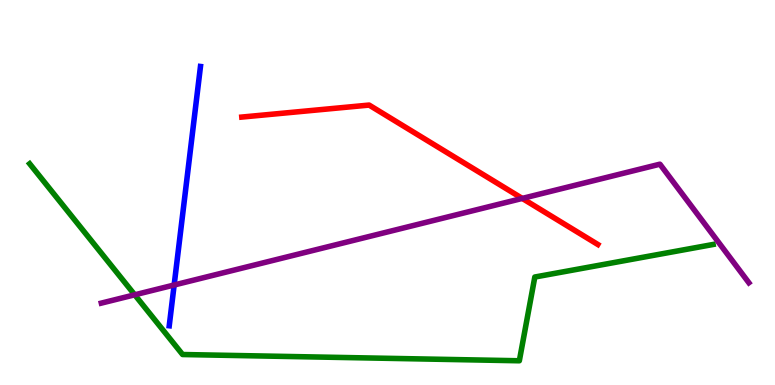[{'lines': ['blue', 'red'], 'intersections': []}, {'lines': ['green', 'red'], 'intersections': []}, {'lines': ['purple', 'red'], 'intersections': [{'x': 6.74, 'y': 4.85}]}, {'lines': ['blue', 'green'], 'intersections': []}, {'lines': ['blue', 'purple'], 'intersections': [{'x': 2.25, 'y': 2.6}]}, {'lines': ['green', 'purple'], 'intersections': [{'x': 1.74, 'y': 2.34}]}]